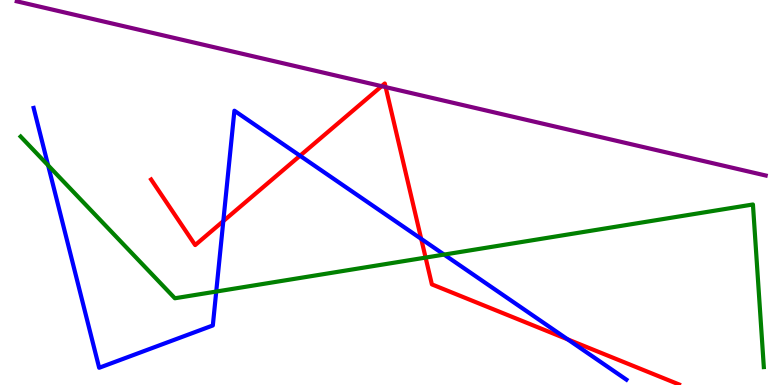[{'lines': ['blue', 'red'], 'intersections': [{'x': 2.88, 'y': 4.26}, {'x': 3.87, 'y': 5.95}, {'x': 5.43, 'y': 3.8}, {'x': 7.33, 'y': 1.19}]}, {'lines': ['green', 'red'], 'intersections': [{'x': 5.49, 'y': 3.31}]}, {'lines': ['purple', 'red'], 'intersections': [{'x': 4.92, 'y': 7.76}, {'x': 4.98, 'y': 7.74}]}, {'lines': ['blue', 'green'], 'intersections': [{'x': 0.621, 'y': 5.7}, {'x': 2.79, 'y': 2.43}, {'x': 5.73, 'y': 3.39}]}, {'lines': ['blue', 'purple'], 'intersections': []}, {'lines': ['green', 'purple'], 'intersections': []}]